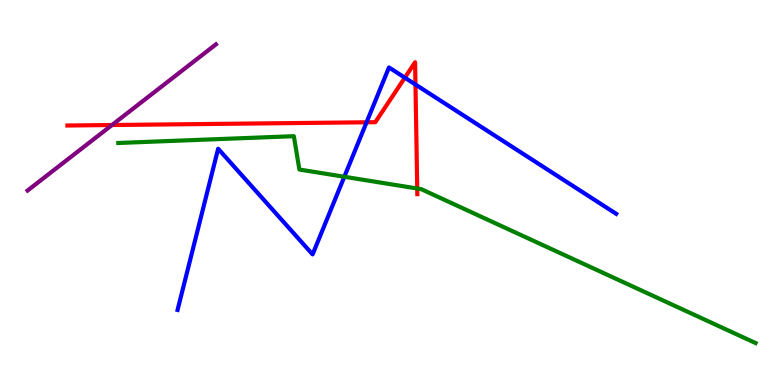[{'lines': ['blue', 'red'], 'intersections': [{'x': 4.73, 'y': 6.82}, {'x': 5.22, 'y': 7.98}, {'x': 5.36, 'y': 7.8}]}, {'lines': ['green', 'red'], 'intersections': [{'x': 5.38, 'y': 5.1}]}, {'lines': ['purple', 'red'], 'intersections': [{'x': 1.44, 'y': 6.75}]}, {'lines': ['blue', 'green'], 'intersections': [{'x': 4.44, 'y': 5.41}]}, {'lines': ['blue', 'purple'], 'intersections': []}, {'lines': ['green', 'purple'], 'intersections': []}]